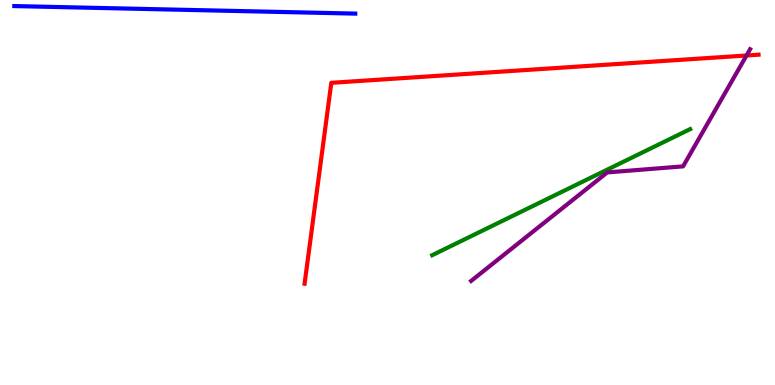[{'lines': ['blue', 'red'], 'intersections': []}, {'lines': ['green', 'red'], 'intersections': []}, {'lines': ['purple', 'red'], 'intersections': [{'x': 9.63, 'y': 8.56}]}, {'lines': ['blue', 'green'], 'intersections': []}, {'lines': ['blue', 'purple'], 'intersections': []}, {'lines': ['green', 'purple'], 'intersections': []}]